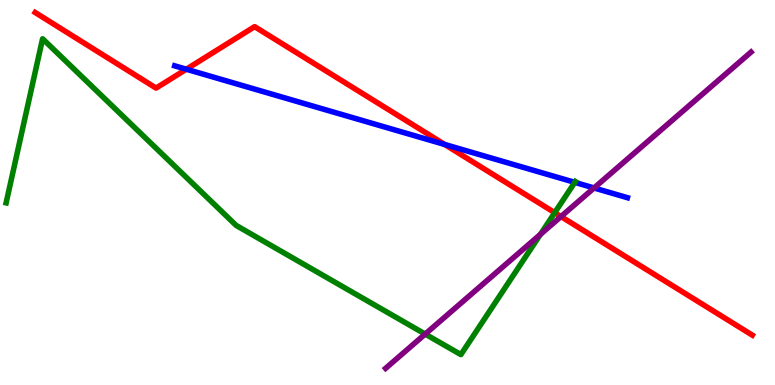[{'lines': ['blue', 'red'], 'intersections': [{'x': 2.4, 'y': 8.2}, {'x': 5.74, 'y': 6.25}]}, {'lines': ['green', 'red'], 'intersections': [{'x': 7.16, 'y': 4.48}]}, {'lines': ['purple', 'red'], 'intersections': [{'x': 7.24, 'y': 4.38}]}, {'lines': ['blue', 'green'], 'intersections': [{'x': 7.42, 'y': 5.26}]}, {'lines': ['blue', 'purple'], 'intersections': [{'x': 7.66, 'y': 5.12}]}, {'lines': ['green', 'purple'], 'intersections': [{'x': 5.49, 'y': 1.32}, {'x': 6.97, 'y': 3.91}]}]